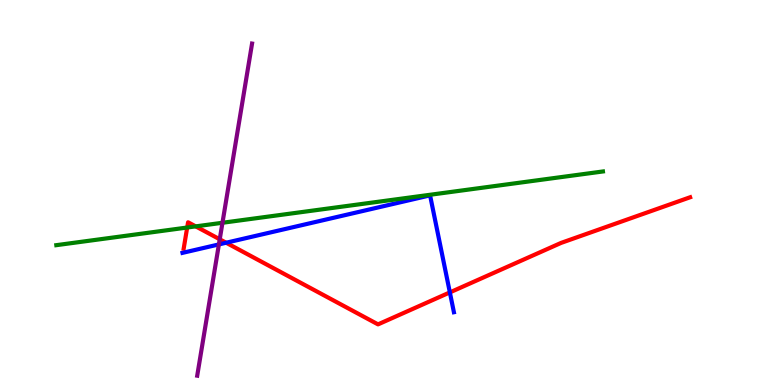[{'lines': ['blue', 'red'], 'intersections': [{'x': 2.92, 'y': 3.7}, {'x': 5.8, 'y': 2.41}]}, {'lines': ['green', 'red'], 'intersections': [{'x': 2.42, 'y': 4.09}, {'x': 2.53, 'y': 4.12}]}, {'lines': ['purple', 'red'], 'intersections': [{'x': 2.84, 'y': 3.78}]}, {'lines': ['blue', 'green'], 'intersections': []}, {'lines': ['blue', 'purple'], 'intersections': [{'x': 2.82, 'y': 3.65}]}, {'lines': ['green', 'purple'], 'intersections': [{'x': 2.87, 'y': 4.21}]}]